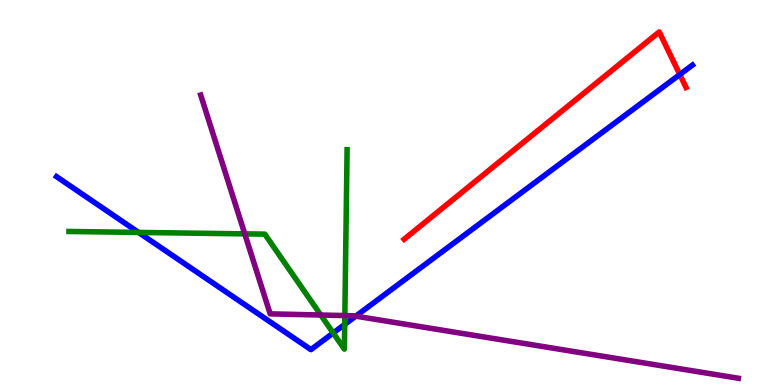[{'lines': ['blue', 'red'], 'intersections': [{'x': 8.77, 'y': 8.06}]}, {'lines': ['green', 'red'], 'intersections': []}, {'lines': ['purple', 'red'], 'intersections': []}, {'lines': ['blue', 'green'], 'intersections': [{'x': 1.79, 'y': 3.96}, {'x': 4.3, 'y': 1.35}, {'x': 4.45, 'y': 1.57}]}, {'lines': ['blue', 'purple'], 'intersections': [{'x': 4.59, 'y': 1.79}]}, {'lines': ['green', 'purple'], 'intersections': [{'x': 3.16, 'y': 3.93}, {'x': 4.14, 'y': 1.82}, {'x': 4.45, 'y': 1.8}]}]